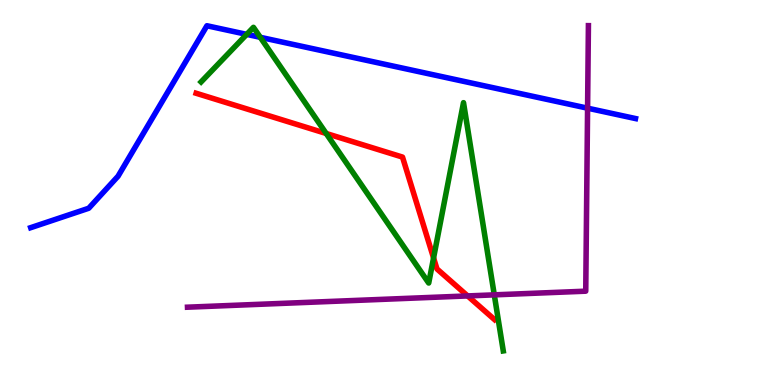[{'lines': ['blue', 'red'], 'intersections': []}, {'lines': ['green', 'red'], 'intersections': [{'x': 4.21, 'y': 6.53}, {'x': 5.59, 'y': 3.3}]}, {'lines': ['purple', 'red'], 'intersections': [{'x': 6.03, 'y': 2.31}]}, {'lines': ['blue', 'green'], 'intersections': [{'x': 3.18, 'y': 9.11}, {'x': 3.36, 'y': 9.03}]}, {'lines': ['blue', 'purple'], 'intersections': [{'x': 7.58, 'y': 7.19}]}, {'lines': ['green', 'purple'], 'intersections': [{'x': 6.38, 'y': 2.34}]}]